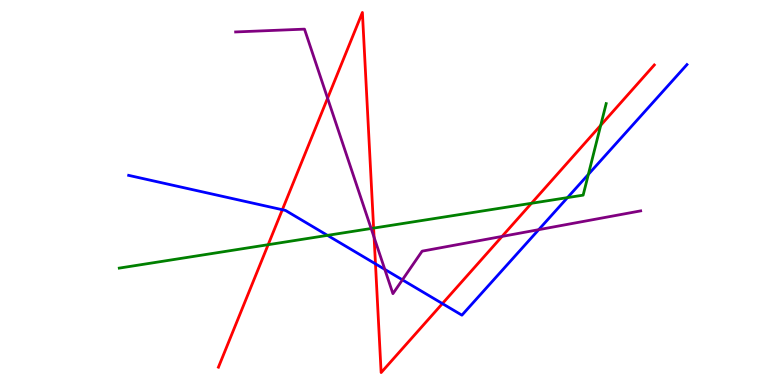[{'lines': ['blue', 'red'], 'intersections': [{'x': 3.64, 'y': 4.55}, {'x': 4.84, 'y': 3.15}, {'x': 5.71, 'y': 2.11}]}, {'lines': ['green', 'red'], 'intersections': [{'x': 3.46, 'y': 3.64}, {'x': 4.82, 'y': 4.08}, {'x': 6.86, 'y': 4.72}, {'x': 7.75, 'y': 6.75}]}, {'lines': ['purple', 'red'], 'intersections': [{'x': 4.23, 'y': 7.45}, {'x': 4.83, 'y': 3.84}, {'x': 6.48, 'y': 3.86}]}, {'lines': ['blue', 'green'], 'intersections': [{'x': 4.23, 'y': 3.89}, {'x': 7.32, 'y': 4.87}, {'x': 7.59, 'y': 5.47}]}, {'lines': ['blue', 'purple'], 'intersections': [{'x': 4.97, 'y': 3.0}, {'x': 5.19, 'y': 2.73}, {'x': 6.95, 'y': 4.03}]}, {'lines': ['green', 'purple'], 'intersections': [{'x': 4.79, 'y': 4.07}]}]